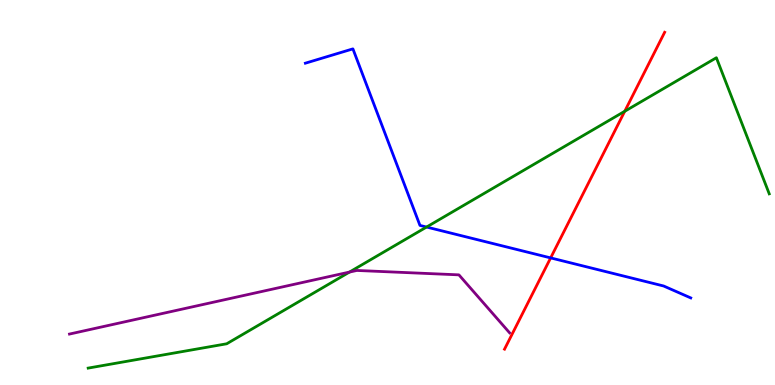[{'lines': ['blue', 'red'], 'intersections': [{'x': 7.11, 'y': 3.3}]}, {'lines': ['green', 'red'], 'intersections': [{'x': 8.06, 'y': 7.11}]}, {'lines': ['purple', 'red'], 'intersections': []}, {'lines': ['blue', 'green'], 'intersections': [{'x': 5.5, 'y': 4.1}]}, {'lines': ['blue', 'purple'], 'intersections': []}, {'lines': ['green', 'purple'], 'intersections': [{'x': 4.51, 'y': 2.93}]}]